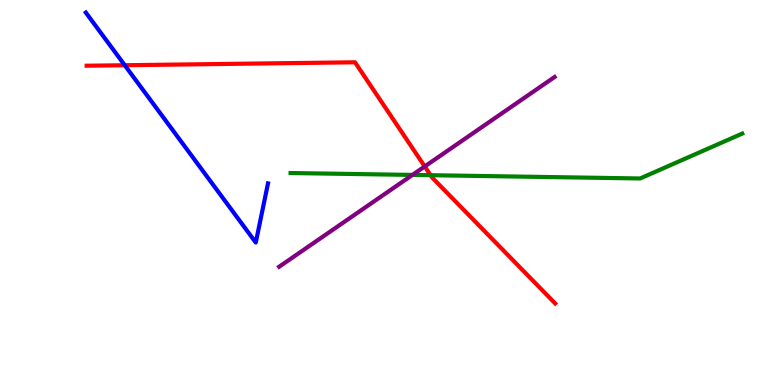[{'lines': ['blue', 'red'], 'intersections': [{'x': 1.61, 'y': 8.31}]}, {'lines': ['green', 'red'], 'intersections': [{'x': 5.56, 'y': 5.45}]}, {'lines': ['purple', 'red'], 'intersections': [{'x': 5.48, 'y': 5.68}]}, {'lines': ['blue', 'green'], 'intersections': []}, {'lines': ['blue', 'purple'], 'intersections': []}, {'lines': ['green', 'purple'], 'intersections': [{'x': 5.32, 'y': 5.46}]}]